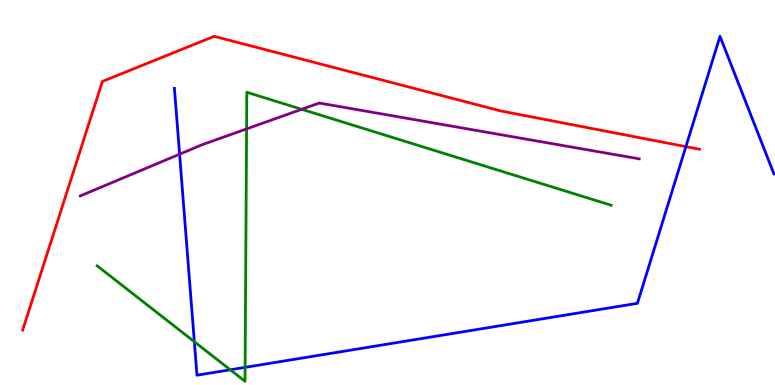[{'lines': ['blue', 'red'], 'intersections': [{'x': 8.85, 'y': 6.19}]}, {'lines': ['green', 'red'], 'intersections': []}, {'lines': ['purple', 'red'], 'intersections': []}, {'lines': ['blue', 'green'], 'intersections': [{'x': 2.51, 'y': 1.12}, {'x': 2.97, 'y': 0.395}, {'x': 3.16, 'y': 0.458}]}, {'lines': ['blue', 'purple'], 'intersections': [{'x': 2.32, 'y': 6.0}]}, {'lines': ['green', 'purple'], 'intersections': [{'x': 3.18, 'y': 6.65}, {'x': 3.89, 'y': 7.16}]}]